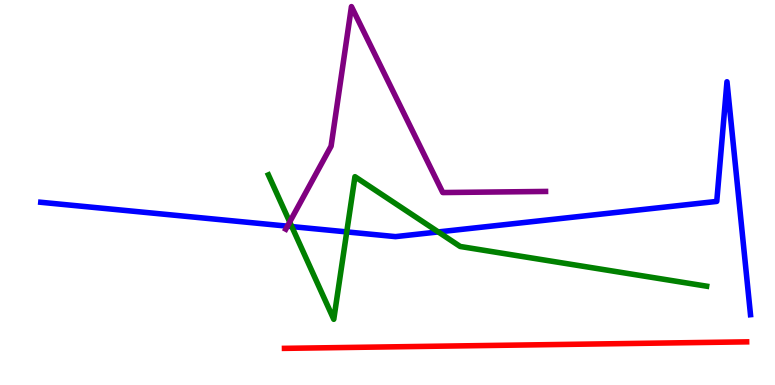[{'lines': ['blue', 'red'], 'intersections': []}, {'lines': ['green', 'red'], 'intersections': []}, {'lines': ['purple', 'red'], 'intersections': []}, {'lines': ['blue', 'green'], 'intersections': [{'x': 3.77, 'y': 4.11}, {'x': 4.47, 'y': 3.98}, {'x': 5.65, 'y': 3.98}]}, {'lines': ['blue', 'purple'], 'intersections': [{'x': 3.71, 'y': 4.13}]}, {'lines': ['green', 'purple'], 'intersections': [{'x': 3.74, 'y': 4.23}]}]